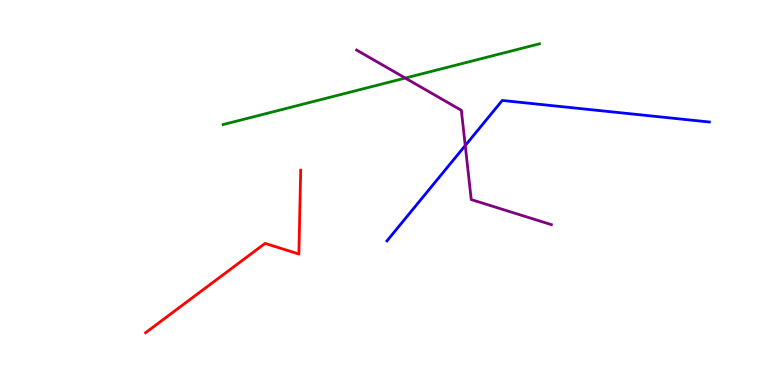[{'lines': ['blue', 'red'], 'intersections': []}, {'lines': ['green', 'red'], 'intersections': []}, {'lines': ['purple', 'red'], 'intersections': []}, {'lines': ['blue', 'green'], 'intersections': []}, {'lines': ['blue', 'purple'], 'intersections': [{'x': 6.0, 'y': 6.22}]}, {'lines': ['green', 'purple'], 'intersections': [{'x': 5.23, 'y': 7.97}]}]